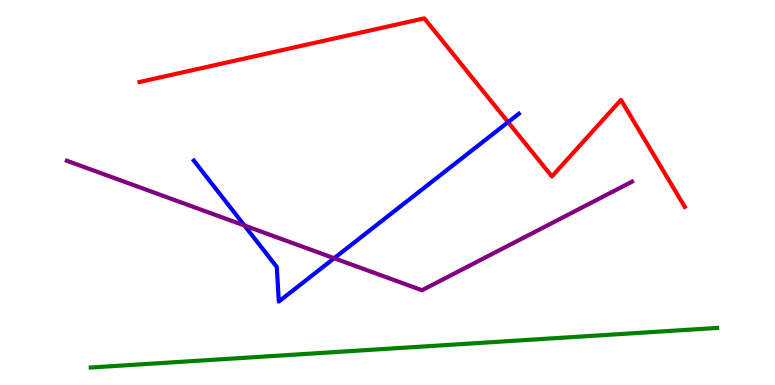[{'lines': ['blue', 'red'], 'intersections': [{'x': 6.56, 'y': 6.83}]}, {'lines': ['green', 'red'], 'intersections': []}, {'lines': ['purple', 'red'], 'intersections': []}, {'lines': ['blue', 'green'], 'intersections': []}, {'lines': ['blue', 'purple'], 'intersections': [{'x': 3.15, 'y': 4.14}, {'x': 4.31, 'y': 3.29}]}, {'lines': ['green', 'purple'], 'intersections': []}]